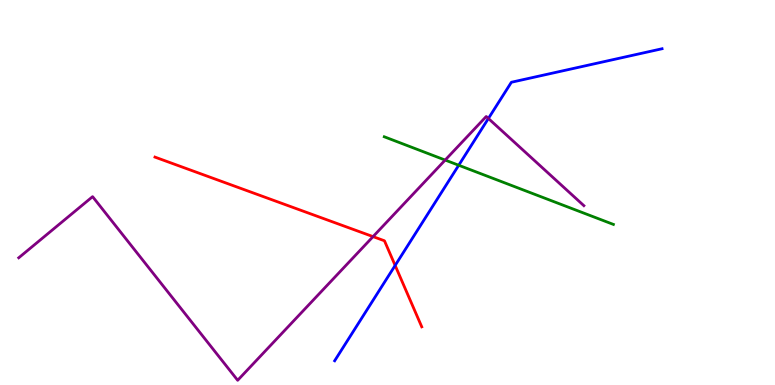[{'lines': ['blue', 'red'], 'intersections': [{'x': 5.1, 'y': 3.11}]}, {'lines': ['green', 'red'], 'intersections': []}, {'lines': ['purple', 'red'], 'intersections': [{'x': 4.81, 'y': 3.85}]}, {'lines': ['blue', 'green'], 'intersections': [{'x': 5.92, 'y': 5.71}]}, {'lines': ['blue', 'purple'], 'intersections': [{'x': 6.3, 'y': 6.92}]}, {'lines': ['green', 'purple'], 'intersections': [{'x': 5.74, 'y': 5.84}]}]